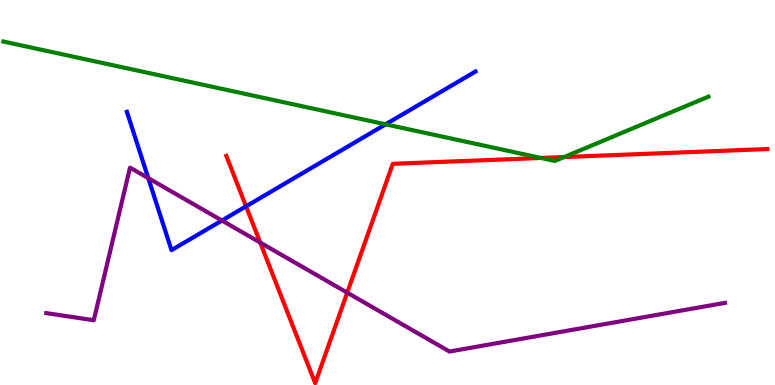[{'lines': ['blue', 'red'], 'intersections': [{'x': 3.17, 'y': 4.64}]}, {'lines': ['green', 'red'], 'intersections': [{'x': 6.98, 'y': 5.9}, {'x': 7.28, 'y': 5.92}]}, {'lines': ['purple', 'red'], 'intersections': [{'x': 3.36, 'y': 3.7}, {'x': 4.48, 'y': 2.4}]}, {'lines': ['blue', 'green'], 'intersections': [{'x': 4.98, 'y': 6.77}]}, {'lines': ['blue', 'purple'], 'intersections': [{'x': 1.91, 'y': 5.37}, {'x': 2.86, 'y': 4.27}]}, {'lines': ['green', 'purple'], 'intersections': []}]